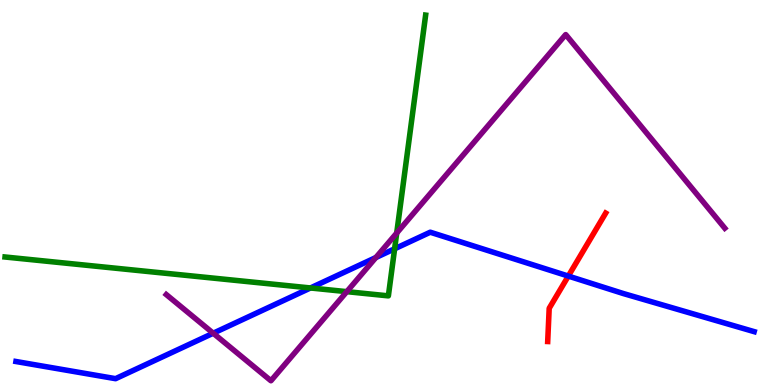[{'lines': ['blue', 'red'], 'intersections': [{'x': 7.33, 'y': 2.83}]}, {'lines': ['green', 'red'], 'intersections': []}, {'lines': ['purple', 'red'], 'intersections': []}, {'lines': ['blue', 'green'], 'intersections': [{'x': 4.01, 'y': 2.52}, {'x': 5.09, 'y': 3.54}]}, {'lines': ['blue', 'purple'], 'intersections': [{'x': 2.75, 'y': 1.34}, {'x': 4.85, 'y': 3.31}]}, {'lines': ['green', 'purple'], 'intersections': [{'x': 4.48, 'y': 2.42}, {'x': 5.12, 'y': 3.95}]}]